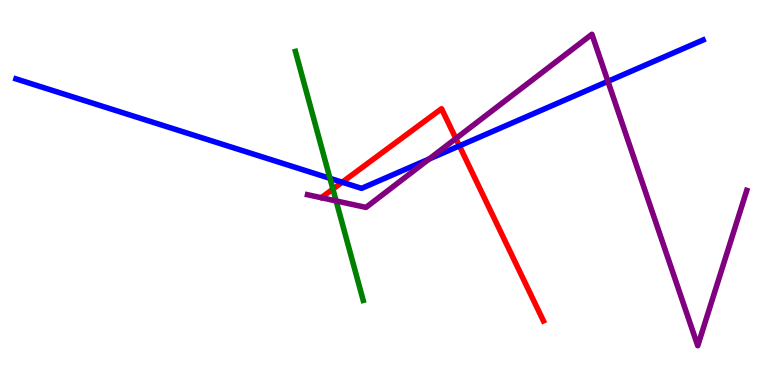[{'lines': ['blue', 'red'], 'intersections': [{'x': 4.42, 'y': 5.27}, {'x': 5.93, 'y': 6.21}]}, {'lines': ['green', 'red'], 'intersections': [{'x': 4.3, 'y': 5.09}]}, {'lines': ['purple', 'red'], 'intersections': [{'x': 5.88, 'y': 6.4}]}, {'lines': ['blue', 'green'], 'intersections': [{'x': 4.26, 'y': 5.37}]}, {'lines': ['blue', 'purple'], 'intersections': [{'x': 5.54, 'y': 5.87}, {'x': 7.84, 'y': 7.89}]}, {'lines': ['green', 'purple'], 'intersections': [{'x': 4.34, 'y': 4.78}]}]